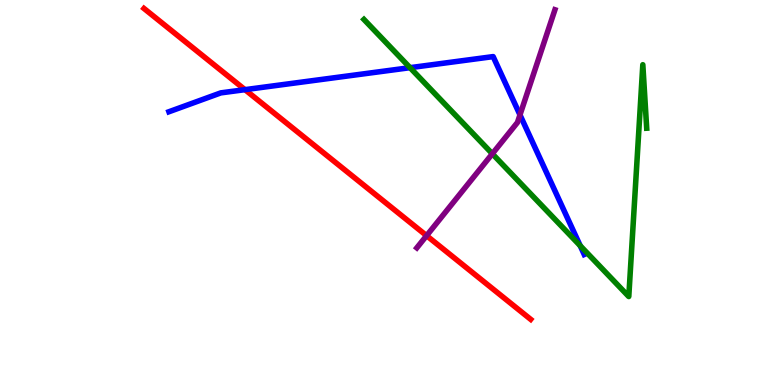[{'lines': ['blue', 'red'], 'intersections': [{'x': 3.16, 'y': 7.67}]}, {'lines': ['green', 'red'], 'intersections': []}, {'lines': ['purple', 'red'], 'intersections': [{'x': 5.5, 'y': 3.88}]}, {'lines': ['blue', 'green'], 'intersections': [{'x': 5.29, 'y': 8.24}, {'x': 7.49, 'y': 3.62}]}, {'lines': ['blue', 'purple'], 'intersections': [{'x': 6.71, 'y': 7.02}]}, {'lines': ['green', 'purple'], 'intersections': [{'x': 6.35, 'y': 6.01}]}]